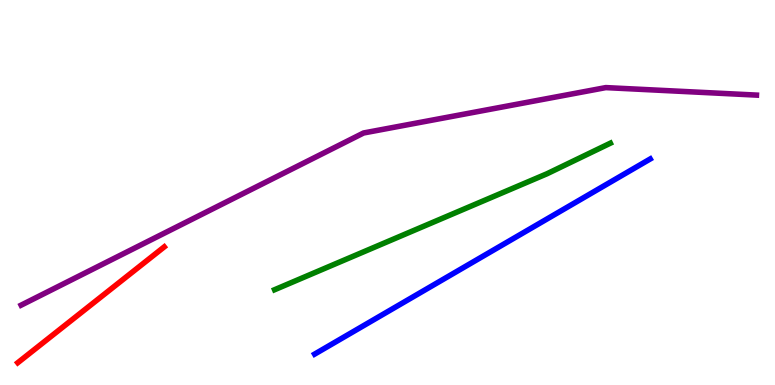[{'lines': ['blue', 'red'], 'intersections': []}, {'lines': ['green', 'red'], 'intersections': []}, {'lines': ['purple', 'red'], 'intersections': []}, {'lines': ['blue', 'green'], 'intersections': []}, {'lines': ['blue', 'purple'], 'intersections': []}, {'lines': ['green', 'purple'], 'intersections': []}]